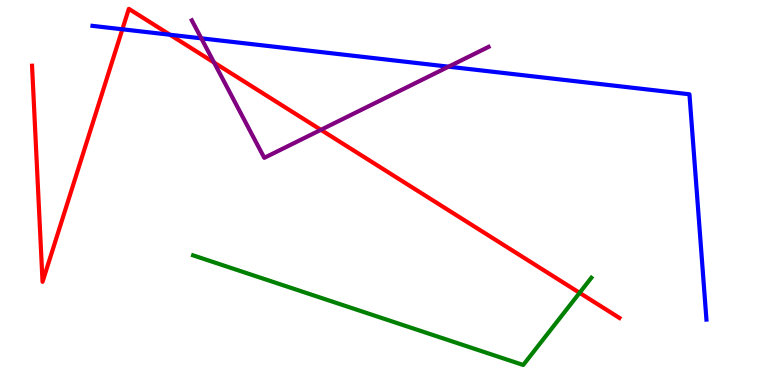[{'lines': ['blue', 'red'], 'intersections': [{'x': 1.58, 'y': 9.24}, {'x': 2.19, 'y': 9.1}]}, {'lines': ['green', 'red'], 'intersections': [{'x': 7.48, 'y': 2.39}]}, {'lines': ['purple', 'red'], 'intersections': [{'x': 2.76, 'y': 8.38}, {'x': 4.14, 'y': 6.63}]}, {'lines': ['blue', 'green'], 'intersections': []}, {'lines': ['blue', 'purple'], 'intersections': [{'x': 2.6, 'y': 9.0}, {'x': 5.79, 'y': 8.27}]}, {'lines': ['green', 'purple'], 'intersections': []}]